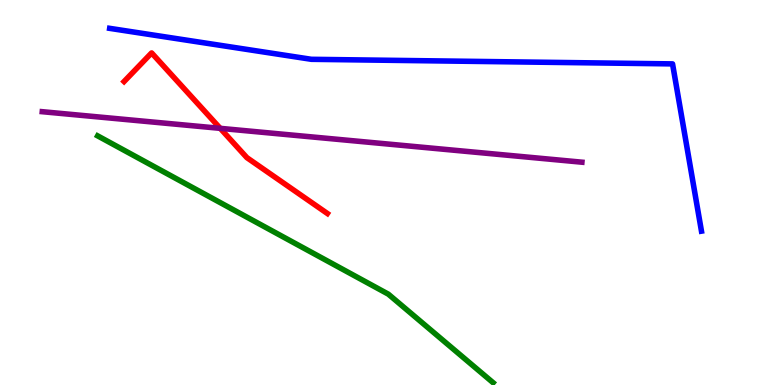[{'lines': ['blue', 'red'], 'intersections': []}, {'lines': ['green', 'red'], 'intersections': []}, {'lines': ['purple', 'red'], 'intersections': [{'x': 2.84, 'y': 6.67}]}, {'lines': ['blue', 'green'], 'intersections': []}, {'lines': ['blue', 'purple'], 'intersections': []}, {'lines': ['green', 'purple'], 'intersections': []}]